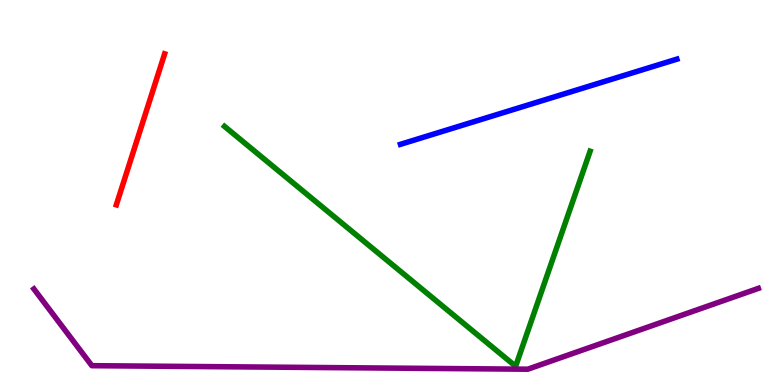[{'lines': ['blue', 'red'], 'intersections': []}, {'lines': ['green', 'red'], 'intersections': []}, {'lines': ['purple', 'red'], 'intersections': []}, {'lines': ['blue', 'green'], 'intersections': []}, {'lines': ['blue', 'purple'], 'intersections': []}, {'lines': ['green', 'purple'], 'intersections': []}]